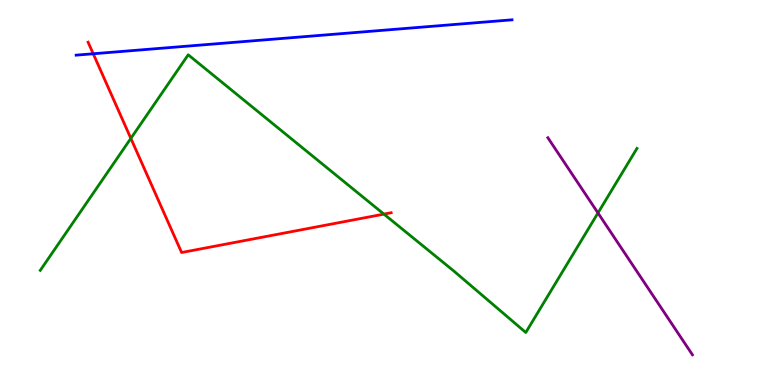[{'lines': ['blue', 'red'], 'intersections': [{'x': 1.2, 'y': 8.6}]}, {'lines': ['green', 'red'], 'intersections': [{'x': 1.69, 'y': 6.41}, {'x': 4.95, 'y': 4.44}]}, {'lines': ['purple', 'red'], 'intersections': []}, {'lines': ['blue', 'green'], 'intersections': []}, {'lines': ['blue', 'purple'], 'intersections': []}, {'lines': ['green', 'purple'], 'intersections': [{'x': 7.72, 'y': 4.47}]}]